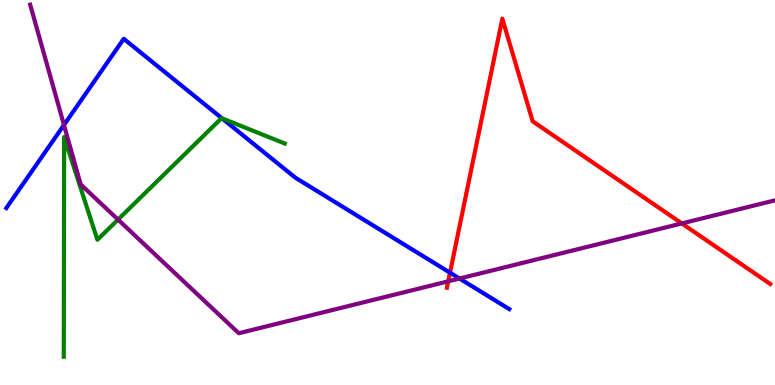[{'lines': ['blue', 'red'], 'intersections': [{'x': 5.81, 'y': 2.92}]}, {'lines': ['green', 'red'], 'intersections': []}, {'lines': ['purple', 'red'], 'intersections': [{'x': 5.78, 'y': 2.69}, {'x': 8.8, 'y': 4.2}]}, {'lines': ['blue', 'green'], 'intersections': [{'x': 2.86, 'y': 6.93}]}, {'lines': ['blue', 'purple'], 'intersections': [{'x': 0.825, 'y': 6.75}, {'x': 5.93, 'y': 2.77}]}, {'lines': ['green', 'purple'], 'intersections': [{'x': 1.52, 'y': 4.3}]}]